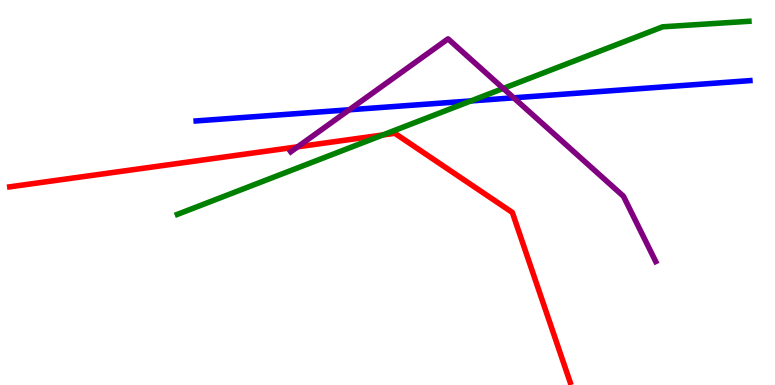[{'lines': ['blue', 'red'], 'intersections': []}, {'lines': ['green', 'red'], 'intersections': [{'x': 4.94, 'y': 6.49}]}, {'lines': ['purple', 'red'], 'intersections': [{'x': 3.84, 'y': 6.19}]}, {'lines': ['blue', 'green'], 'intersections': [{'x': 6.08, 'y': 7.38}]}, {'lines': ['blue', 'purple'], 'intersections': [{'x': 4.51, 'y': 7.15}, {'x': 6.63, 'y': 7.46}]}, {'lines': ['green', 'purple'], 'intersections': [{'x': 6.49, 'y': 7.7}]}]